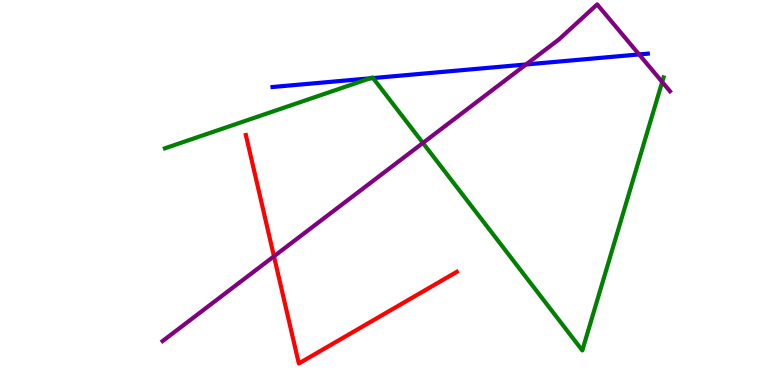[{'lines': ['blue', 'red'], 'intersections': []}, {'lines': ['green', 'red'], 'intersections': []}, {'lines': ['purple', 'red'], 'intersections': [{'x': 3.54, 'y': 3.34}]}, {'lines': ['blue', 'green'], 'intersections': [{'x': 4.77, 'y': 7.97}, {'x': 4.81, 'y': 7.97}]}, {'lines': ['blue', 'purple'], 'intersections': [{'x': 6.79, 'y': 8.33}, {'x': 8.25, 'y': 8.59}]}, {'lines': ['green', 'purple'], 'intersections': [{'x': 5.46, 'y': 6.29}, {'x': 8.54, 'y': 7.87}]}]